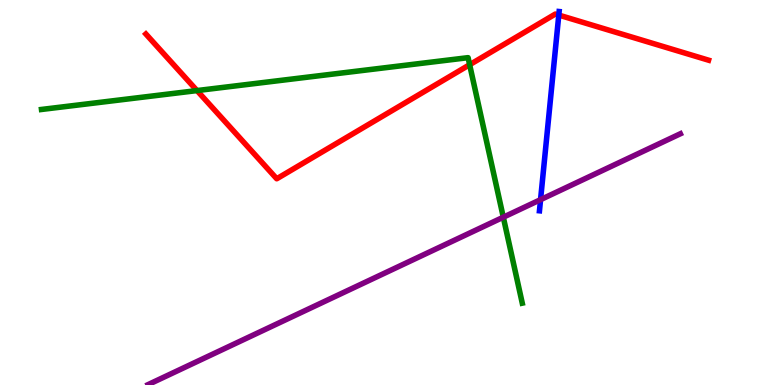[{'lines': ['blue', 'red'], 'intersections': [{'x': 7.21, 'y': 9.61}]}, {'lines': ['green', 'red'], 'intersections': [{'x': 2.54, 'y': 7.65}, {'x': 6.06, 'y': 8.32}]}, {'lines': ['purple', 'red'], 'intersections': []}, {'lines': ['blue', 'green'], 'intersections': []}, {'lines': ['blue', 'purple'], 'intersections': [{'x': 6.98, 'y': 4.81}]}, {'lines': ['green', 'purple'], 'intersections': [{'x': 6.49, 'y': 4.36}]}]